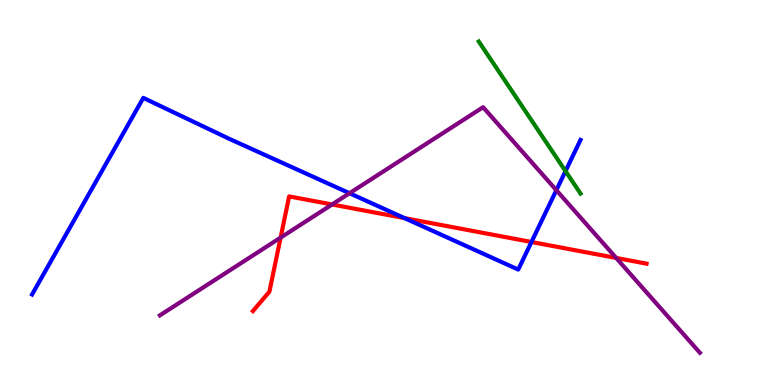[{'lines': ['blue', 'red'], 'intersections': [{'x': 5.22, 'y': 4.33}, {'x': 6.86, 'y': 3.71}]}, {'lines': ['green', 'red'], 'intersections': []}, {'lines': ['purple', 'red'], 'intersections': [{'x': 3.62, 'y': 3.83}, {'x': 4.28, 'y': 4.69}, {'x': 7.95, 'y': 3.3}]}, {'lines': ['blue', 'green'], 'intersections': [{'x': 7.3, 'y': 5.56}]}, {'lines': ['blue', 'purple'], 'intersections': [{'x': 4.51, 'y': 4.98}, {'x': 7.18, 'y': 5.06}]}, {'lines': ['green', 'purple'], 'intersections': []}]